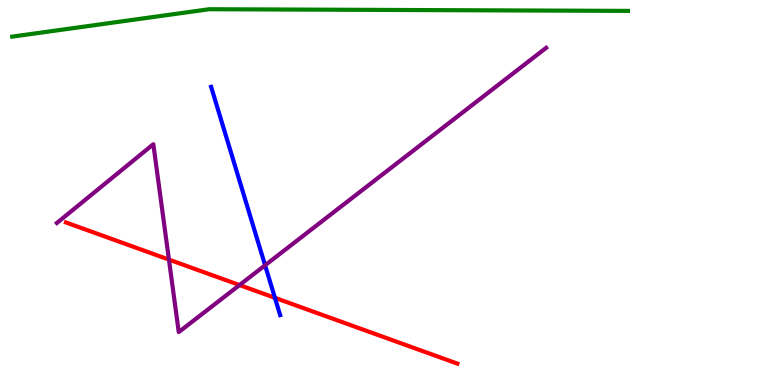[{'lines': ['blue', 'red'], 'intersections': [{'x': 3.55, 'y': 2.26}]}, {'lines': ['green', 'red'], 'intersections': []}, {'lines': ['purple', 'red'], 'intersections': [{'x': 2.18, 'y': 3.26}, {'x': 3.09, 'y': 2.6}]}, {'lines': ['blue', 'green'], 'intersections': []}, {'lines': ['blue', 'purple'], 'intersections': [{'x': 3.42, 'y': 3.11}]}, {'lines': ['green', 'purple'], 'intersections': []}]